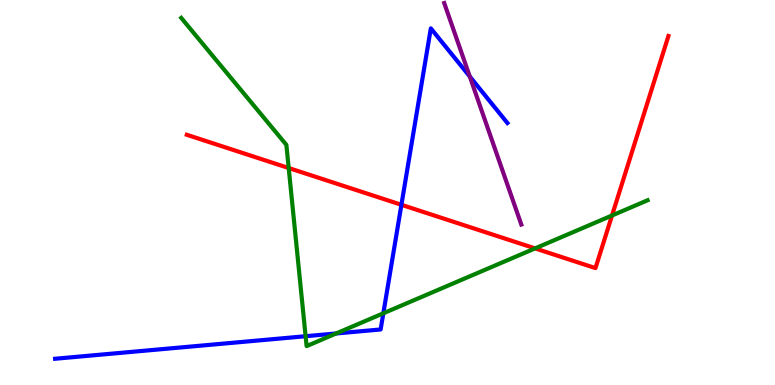[{'lines': ['blue', 'red'], 'intersections': [{'x': 5.18, 'y': 4.68}]}, {'lines': ['green', 'red'], 'intersections': [{'x': 3.73, 'y': 5.64}, {'x': 6.9, 'y': 3.55}, {'x': 7.9, 'y': 4.4}]}, {'lines': ['purple', 'red'], 'intersections': []}, {'lines': ['blue', 'green'], 'intersections': [{'x': 3.94, 'y': 1.27}, {'x': 4.34, 'y': 1.34}, {'x': 4.95, 'y': 1.86}]}, {'lines': ['blue', 'purple'], 'intersections': [{'x': 6.06, 'y': 8.01}]}, {'lines': ['green', 'purple'], 'intersections': []}]